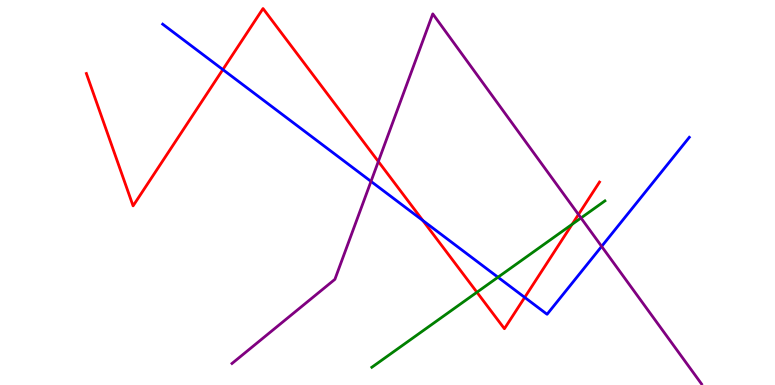[{'lines': ['blue', 'red'], 'intersections': [{'x': 2.88, 'y': 8.19}, {'x': 5.46, 'y': 4.27}, {'x': 6.77, 'y': 2.28}]}, {'lines': ['green', 'red'], 'intersections': [{'x': 6.15, 'y': 2.41}, {'x': 7.38, 'y': 4.17}]}, {'lines': ['purple', 'red'], 'intersections': [{'x': 4.88, 'y': 5.81}, {'x': 7.46, 'y': 4.43}]}, {'lines': ['blue', 'green'], 'intersections': [{'x': 6.43, 'y': 2.8}]}, {'lines': ['blue', 'purple'], 'intersections': [{'x': 4.79, 'y': 5.29}, {'x': 7.76, 'y': 3.6}]}, {'lines': ['green', 'purple'], 'intersections': [{'x': 7.5, 'y': 4.34}]}]